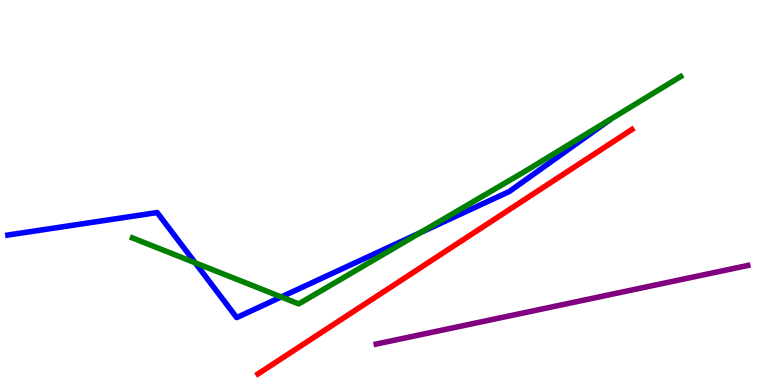[{'lines': ['blue', 'red'], 'intersections': []}, {'lines': ['green', 'red'], 'intersections': []}, {'lines': ['purple', 'red'], 'intersections': []}, {'lines': ['blue', 'green'], 'intersections': [{'x': 2.52, 'y': 3.17}, {'x': 3.63, 'y': 2.29}, {'x': 5.42, 'y': 3.96}]}, {'lines': ['blue', 'purple'], 'intersections': []}, {'lines': ['green', 'purple'], 'intersections': []}]